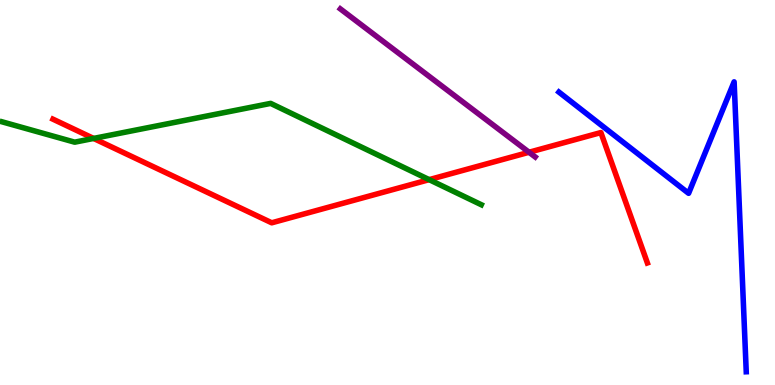[{'lines': ['blue', 'red'], 'intersections': []}, {'lines': ['green', 'red'], 'intersections': [{'x': 1.21, 'y': 6.4}, {'x': 5.54, 'y': 5.33}]}, {'lines': ['purple', 'red'], 'intersections': [{'x': 6.83, 'y': 6.05}]}, {'lines': ['blue', 'green'], 'intersections': []}, {'lines': ['blue', 'purple'], 'intersections': []}, {'lines': ['green', 'purple'], 'intersections': []}]